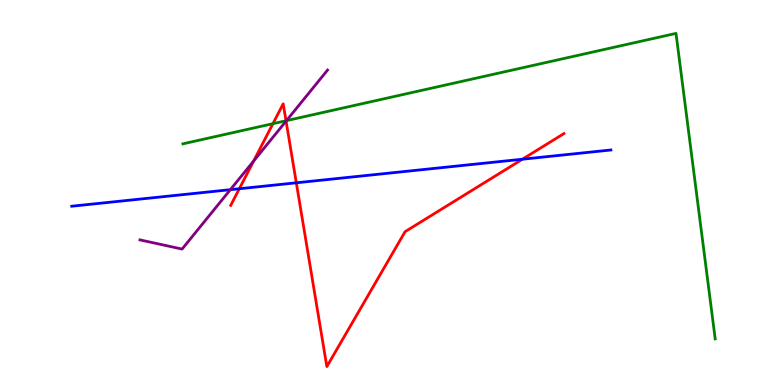[{'lines': ['blue', 'red'], 'intersections': [{'x': 3.09, 'y': 5.1}, {'x': 3.82, 'y': 5.25}, {'x': 6.74, 'y': 5.86}]}, {'lines': ['green', 'red'], 'intersections': [{'x': 3.52, 'y': 6.79}, {'x': 3.69, 'y': 6.86}]}, {'lines': ['purple', 'red'], 'intersections': [{'x': 3.27, 'y': 5.82}, {'x': 3.69, 'y': 6.85}]}, {'lines': ['blue', 'green'], 'intersections': []}, {'lines': ['blue', 'purple'], 'intersections': [{'x': 2.97, 'y': 5.07}]}, {'lines': ['green', 'purple'], 'intersections': [{'x': 3.7, 'y': 6.87}]}]